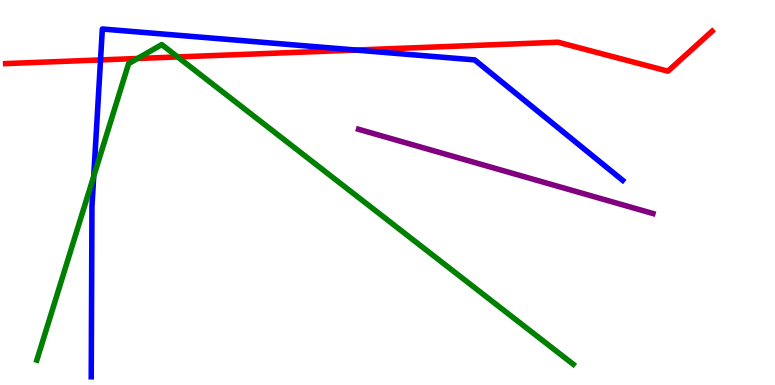[{'lines': ['blue', 'red'], 'intersections': [{'x': 1.3, 'y': 8.44}, {'x': 4.59, 'y': 8.7}]}, {'lines': ['green', 'red'], 'intersections': [{'x': 1.77, 'y': 8.48}, {'x': 2.29, 'y': 8.52}]}, {'lines': ['purple', 'red'], 'intersections': []}, {'lines': ['blue', 'green'], 'intersections': [{'x': 1.21, 'y': 5.42}]}, {'lines': ['blue', 'purple'], 'intersections': []}, {'lines': ['green', 'purple'], 'intersections': []}]